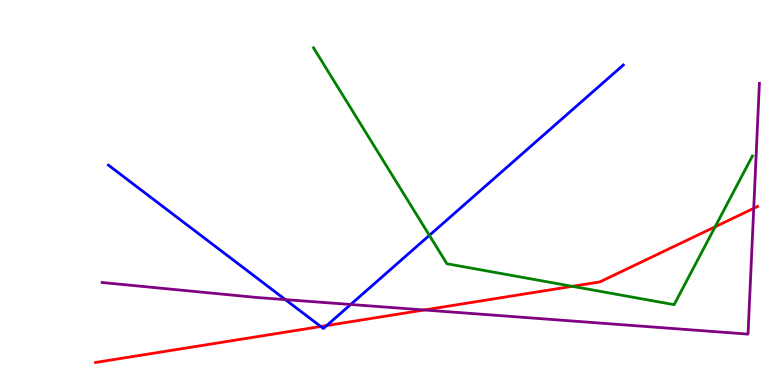[{'lines': ['blue', 'red'], 'intersections': [{'x': 4.14, 'y': 1.52}, {'x': 4.22, 'y': 1.54}]}, {'lines': ['green', 'red'], 'intersections': [{'x': 7.38, 'y': 2.56}, {'x': 9.23, 'y': 4.11}]}, {'lines': ['purple', 'red'], 'intersections': [{'x': 5.47, 'y': 1.95}, {'x': 9.73, 'y': 4.59}]}, {'lines': ['blue', 'green'], 'intersections': [{'x': 5.54, 'y': 3.89}]}, {'lines': ['blue', 'purple'], 'intersections': [{'x': 3.68, 'y': 2.22}, {'x': 4.53, 'y': 2.09}]}, {'lines': ['green', 'purple'], 'intersections': []}]